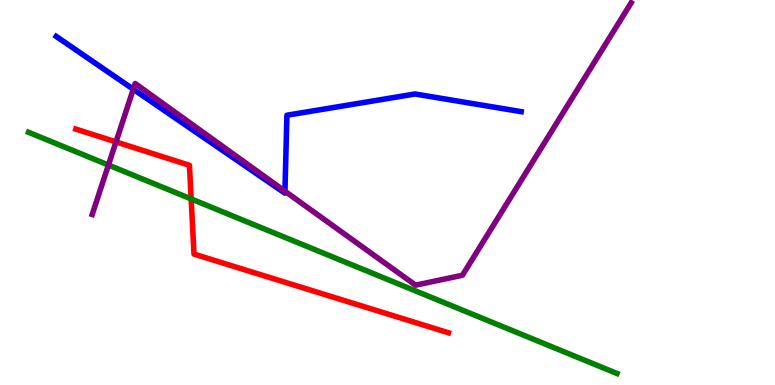[{'lines': ['blue', 'red'], 'intersections': []}, {'lines': ['green', 'red'], 'intersections': [{'x': 2.47, 'y': 4.83}]}, {'lines': ['purple', 'red'], 'intersections': [{'x': 1.5, 'y': 6.31}]}, {'lines': ['blue', 'green'], 'intersections': []}, {'lines': ['blue', 'purple'], 'intersections': [{'x': 1.72, 'y': 7.68}, {'x': 3.68, 'y': 5.03}]}, {'lines': ['green', 'purple'], 'intersections': [{'x': 1.4, 'y': 5.71}]}]